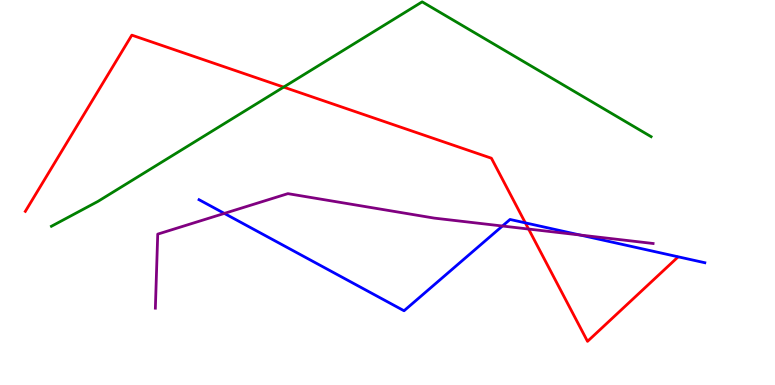[{'lines': ['blue', 'red'], 'intersections': [{'x': 6.78, 'y': 4.21}]}, {'lines': ['green', 'red'], 'intersections': [{'x': 3.66, 'y': 7.74}]}, {'lines': ['purple', 'red'], 'intersections': [{'x': 6.82, 'y': 4.05}]}, {'lines': ['blue', 'green'], 'intersections': []}, {'lines': ['blue', 'purple'], 'intersections': [{'x': 2.89, 'y': 4.46}, {'x': 6.48, 'y': 4.13}, {'x': 7.49, 'y': 3.9}]}, {'lines': ['green', 'purple'], 'intersections': []}]